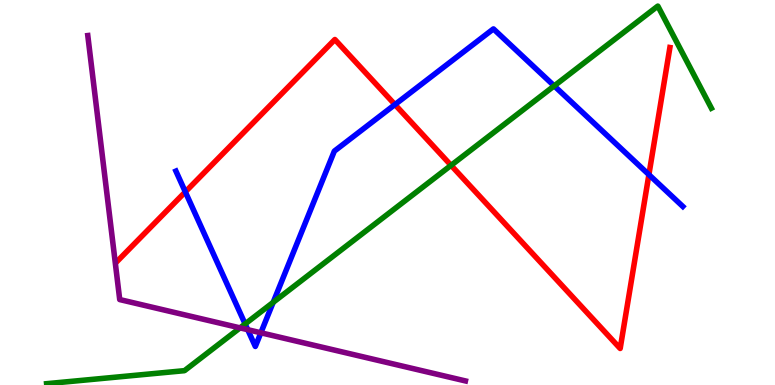[{'lines': ['blue', 'red'], 'intersections': [{'x': 2.39, 'y': 5.02}, {'x': 5.1, 'y': 7.28}, {'x': 8.37, 'y': 5.46}]}, {'lines': ['green', 'red'], 'intersections': [{'x': 5.82, 'y': 5.71}]}, {'lines': ['purple', 'red'], 'intersections': []}, {'lines': ['blue', 'green'], 'intersections': [{'x': 3.16, 'y': 1.59}, {'x': 3.52, 'y': 2.15}, {'x': 7.15, 'y': 7.77}]}, {'lines': ['blue', 'purple'], 'intersections': [{'x': 3.2, 'y': 1.44}, {'x': 3.37, 'y': 1.36}]}, {'lines': ['green', 'purple'], 'intersections': [{'x': 3.1, 'y': 1.48}]}]